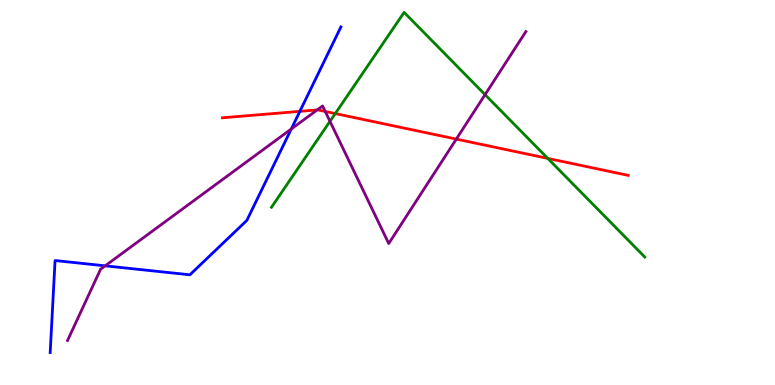[{'lines': ['blue', 'red'], 'intersections': [{'x': 3.87, 'y': 7.11}]}, {'lines': ['green', 'red'], 'intersections': [{'x': 4.33, 'y': 7.05}, {'x': 7.07, 'y': 5.89}]}, {'lines': ['purple', 'red'], 'intersections': [{'x': 4.09, 'y': 7.15}, {'x': 4.2, 'y': 7.11}, {'x': 5.89, 'y': 6.39}]}, {'lines': ['blue', 'green'], 'intersections': []}, {'lines': ['blue', 'purple'], 'intersections': [{'x': 1.36, 'y': 3.1}, {'x': 3.76, 'y': 6.65}]}, {'lines': ['green', 'purple'], 'intersections': [{'x': 4.26, 'y': 6.85}, {'x': 6.26, 'y': 7.54}]}]